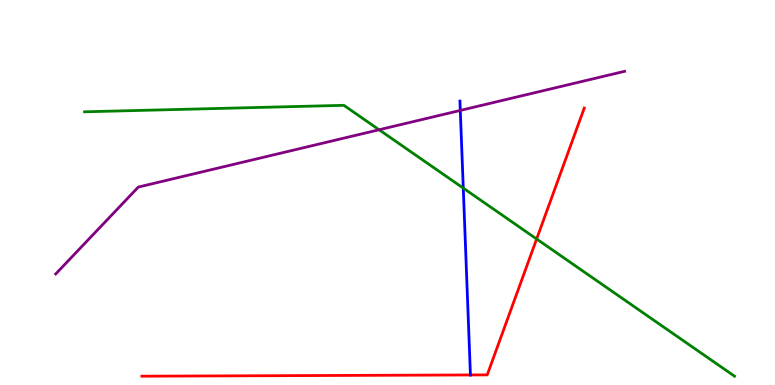[{'lines': ['blue', 'red'], 'intersections': [{'x': 6.07, 'y': 0.261}]}, {'lines': ['green', 'red'], 'intersections': [{'x': 6.92, 'y': 3.79}]}, {'lines': ['purple', 'red'], 'intersections': []}, {'lines': ['blue', 'green'], 'intersections': [{'x': 5.98, 'y': 5.11}]}, {'lines': ['blue', 'purple'], 'intersections': [{'x': 5.94, 'y': 7.13}]}, {'lines': ['green', 'purple'], 'intersections': [{'x': 4.89, 'y': 6.63}]}]